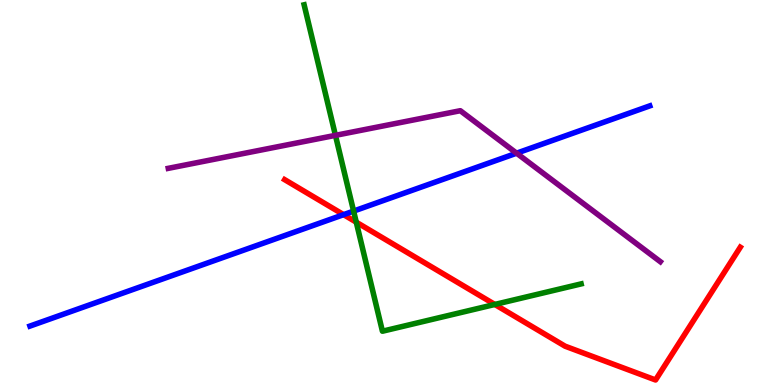[{'lines': ['blue', 'red'], 'intersections': [{'x': 4.43, 'y': 4.42}]}, {'lines': ['green', 'red'], 'intersections': [{'x': 4.6, 'y': 4.23}, {'x': 6.38, 'y': 2.09}]}, {'lines': ['purple', 'red'], 'intersections': []}, {'lines': ['blue', 'green'], 'intersections': [{'x': 4.56, 'y': 4.52}]}, {'lines': ['blue', 'purple'], 'intersections': [{'x': 6.67, 'y': 6.02}]}, {'lines': ['green', 'purple'], 'intersections': [{'x': 4.33, 'y': 6.48}]}]